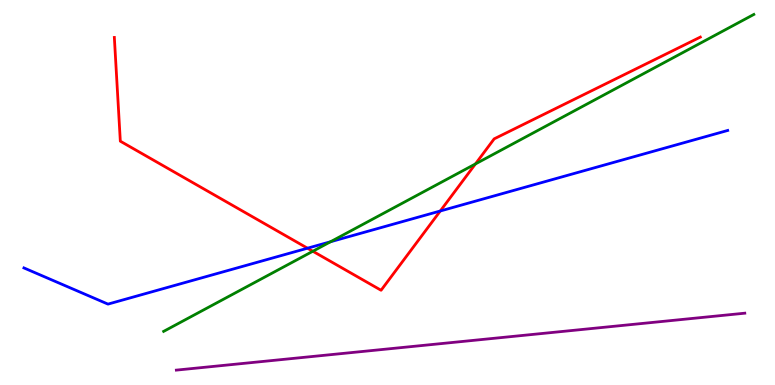[{'lines': ['blue', 'red'], 'intersections': [{'x': 3.97, 'y': 3.55}, {'x': 5.68, 'y': 4.52}]}, {'lines': ['green', 'red'], 'intersections': [{'x': 4.04, 'y': 3.47}, {'x': 6.13, 'y': 5.74}]}, {'lines': ['purple', 'red'], 'intersections': []}, {'lines': ['blue', 'green'], 'intersections': [{'x': 4.27, 'y': 3.72}]}, {'lines': ['blue', 'purple'], 'intersections': []}, {'lines': ['green', 'purple'], 'intersections': []}]